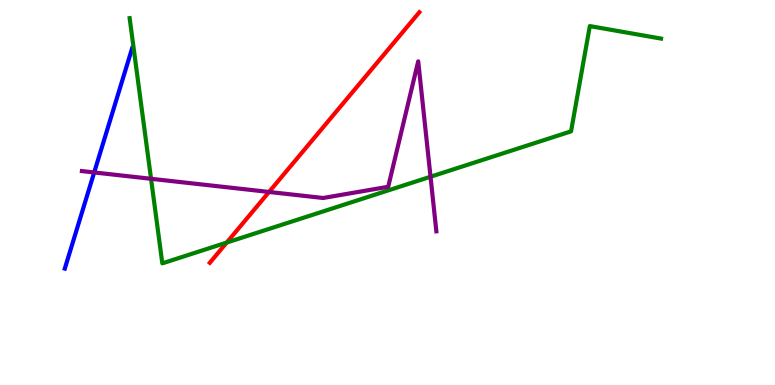[{'lines': ['blue', 'red'], 'intersections': []}, {'lines': ['green', 'red'], 'intersections': [{'x': 2.93, 'y': 3.7}]}, {'lines': ['purple', 'red'], 'intersections': [{'x': 3.47, 'y': 5.01}]}, {'lines': ['blue', 'green'], 'intersections': []}, {'lines': ['blue', 'purple'], 'intersections': [{'x': 1.22, 'y': 5.52}]}, {'lines': ['green', 'purple'], 'intersections': [{'x': 1.95, 'y': 5.36}, {'x': 5.56, 'y': 5.41}]}]